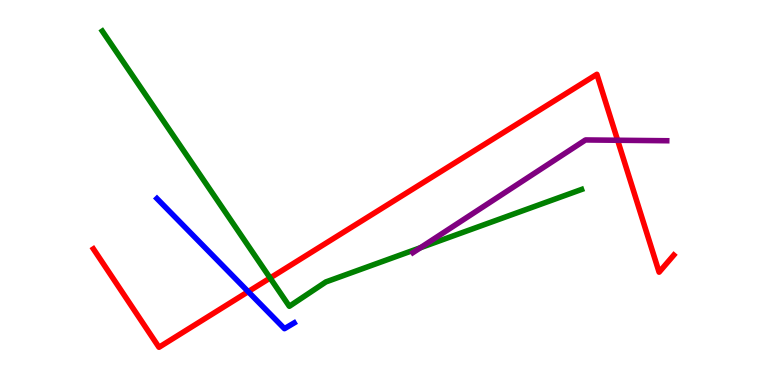[{'lines': ['blue', 'red'], 'intersections': [{'x': 3.2, 'y': 2.42}]}, {'lines': ['green', 'red'], 'intersections': [{'x': 3.49, 'y': 2.78}]}, {'lines': ['purple', 'red'], 'intersections': [{'x': 7.97, 'y': 6.36}]}, {'lines': ['blue', 'green'], 'intersections': []}, {'lines': ['blue', 'purple'], 'intersections': []}, {'lines': ['green', 'purple'], 'intersections': [{'x': 5.42, 'y': 3.57}]}]